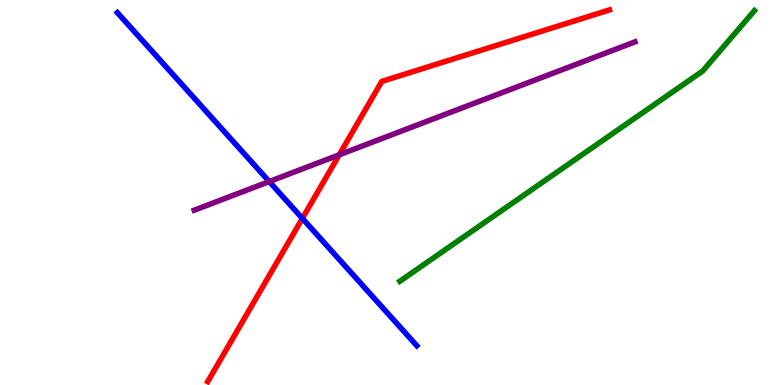[{'lines': ['blue', 'red'], 'intersections': [{'x': 3.9, 'y': 4.33}]}, {'lines': ['green', 'red'], 'intersections': []}, {'lines': ['purple', 'red'], 'intersections': [{'x': 4.38, 'y': 5.98}]}, {'lines': ['blue', 'green'], 'intersections': []}, {'lines': ['blue', 'purple'], 'intersections': [{'x': 3.47, 'y': 5.28}]}, {'lines': ['green', 'purple'], 'intersections': []}]